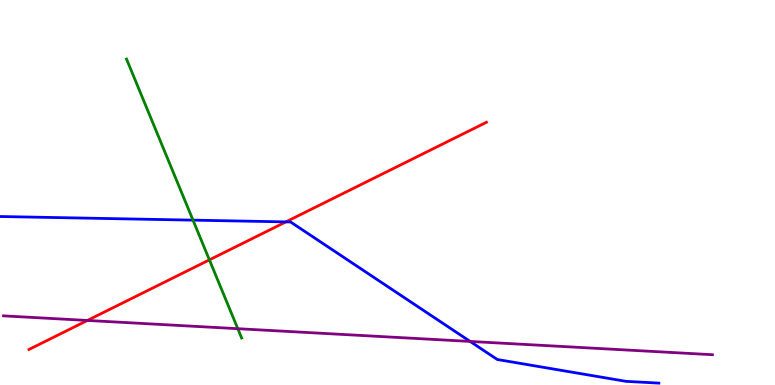[{'lines': ['blue', 'red'], 'intersections': [{'x': 3.69, 'y': 4.24}]}, {'lines': ['green', 'red'], 'intersections': [{'x': 2.7, 'y': 3.25}]}, {'lines': ['purple', 'red'], 'intersections': [{'x': 1.13, 'y': 1.68}]}, {'lines': ['blue', 'green'], 'intersections': [{'x': 2.49, 'y': 4.28}]}, {'lines': ['blue', 'purple'], 'intersections': [{'x': 6.07, 'y': 1.13}]}, {'lines': ['green', 'purple'], 'intersections': [{'x': 3.07, 'y': 1.46}]}]